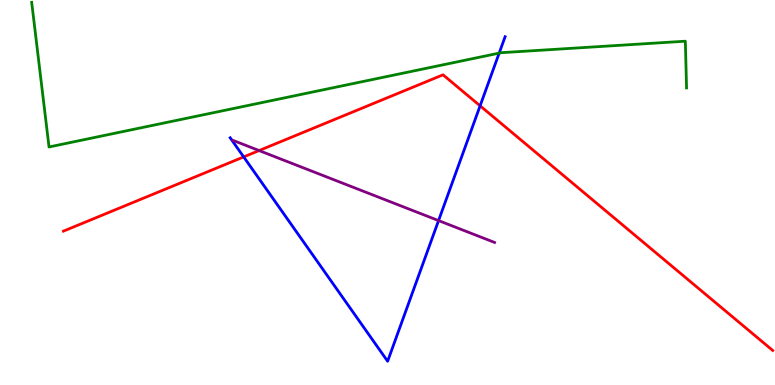[{'lines': ['blue', 'red'], 'intersections': [{'x': 3.14, 'y': 5.92}, {'x': 6.19, 'y': 7.25}]}, {'lines': ['green', 'red'], 'intersections': []}, {'lines': ['purple', 'red'], 'intersections': [{'x': 3.34, 'y': 6.09}]}, {'lines': ['blue', 'green'], 'intersections': [{'x': 6.44, 'y': 8.62}]}, {'lines': ['blue', 'purple'], 'intersections': [{'x': 5.66, 'y': 4.27}]}, {'lines': ['green', 'purple'], 'intersections': []}]